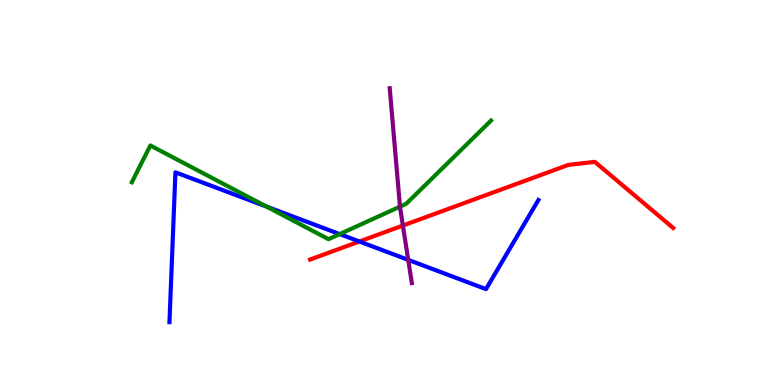[{'lines': ['blue', 'red'], 'intersections': [{'x': 4.64, 'y': 3.73}]}, {'lines': ['green', 'red'], 'intersections': []}, {'lines': ['purple', 'red'], 'intersections': [{'x': 5.2, 'y': 4.14}]}, {'lines': ['blue', 'green'], 'intersections': [{'x': 3.44, 'y': 4.63}, {'x': 4.38, 'y': 3.92}]}, {'lines': ['blue', 'purple'], 'intersections': [{'x': 5.27, 'y': 3.25}]}, {'lines': ['green', 'purple'], 'intersections': [{'x': 5.16, 'y': 4.63}]}]